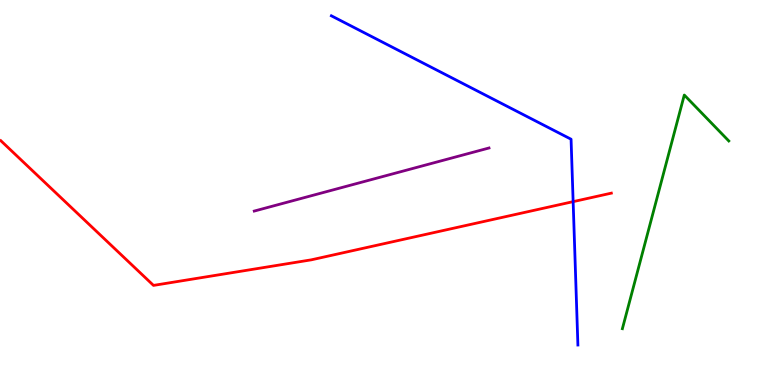[{'lines': ['blue', 'red'], 'intersections': [{'x': 7.4, 'y': 4.76}]}, {'lines': ['green', 'red'], 'intersections': []}, {'lines': ['purple', 'red'], 'intersections': []}, {'lines': ['blue', 'green'], 'intersections': []}, {'lines': ['blue', 'purple'], 'intersections': []}, {'lines': ['green', 'purple'], 'intersections': []}]